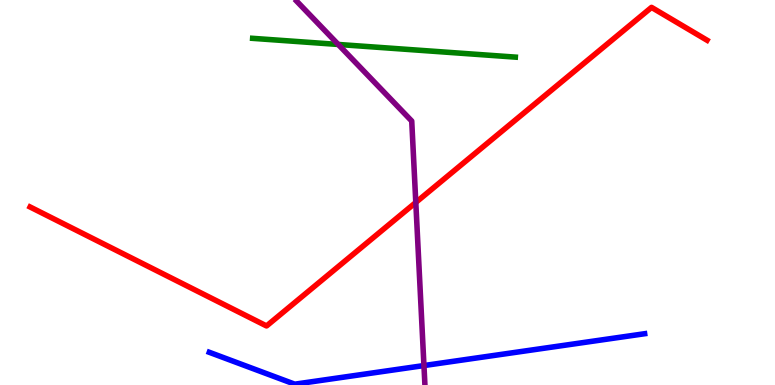[{'lines': ['blue', 'red'], 'intersections': []}, {'lines': ['green', 'red'], 'intersections': []}, {'lines': ['purple', 'red'], 'intersections': [{'x': 5.37, 'y': 4.74}]}, {'lines': ['blue', 'green'], 'intersections': []}, {'lines': ['blue', 'purple'], 'intersections': [{'x': 5.47, 'y': 0.505}]}, {'lines': ['green', 'purple'], 'intersections': [{'x': 4.36, 'y': 8.85}]}]